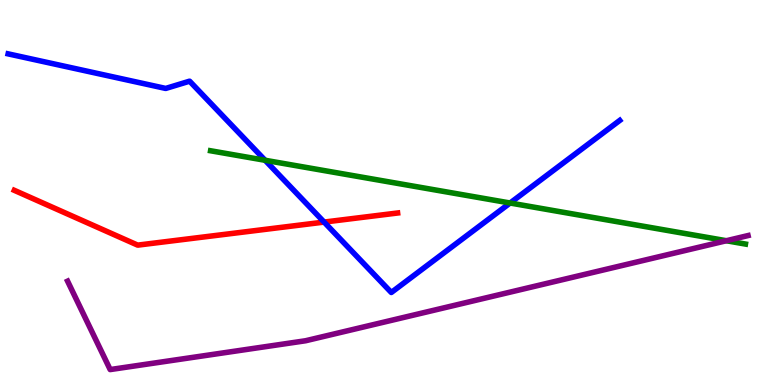[{'lines': ['blue', 'red'], 'intersections': [{'x': 4.18, 'y': 4.23}]}, {'lines': ['green', 'red'], 'intersections': []}, {'lines': ['purple', 'red'], 'intersections': []}, {'lines': ['blue', 'green'], 'intersections': [{'x': 3.42, 'y': 5.84}, {'x': 6.58, 'y': 4.73}]}, {'lines': ['blue', 'purple'], 'intersections': []}, {'lines': ['green', 'purple'], 'intersections': [{'x': 9.37, 'y': 3.75}]}]